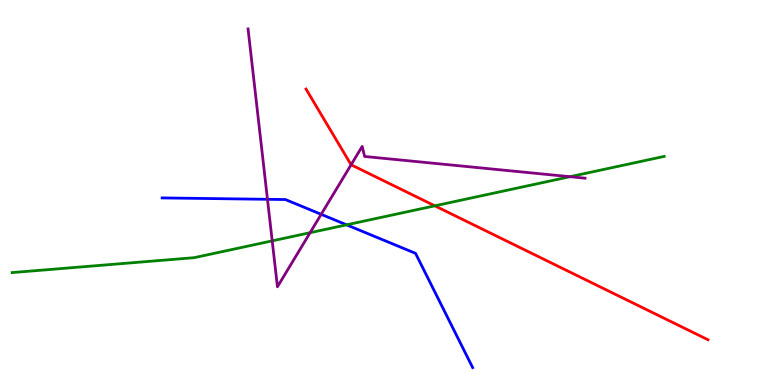[{'lines': ['blue', 'red'], 'intersections': []}, {'lines': ['green', 'red'], 'intersections': [{'x': 5.61, 'y': 4.65}]}, {'lines': ['purple', 'red'], 'intersections': [{'x': 4.53, 'y': 5.72}]}, {'lines': ['blue', 'green'], 'intersections': [{'x': 4.47, 'y': 4.16}]}, {'lines': ['blue', 'purple'], 'intersections': [{'x': 3.45, 'y': 4.82}, {'x': 4.14, 'y': 4.43}]}, {'lines': ['green', 'purple'], 'intersections': [{'x': 3.51, 'y': 3.74}, {'x': 4.0, 'y': 3.96}, {'x': 7.35, 'y': 5.41}]}]